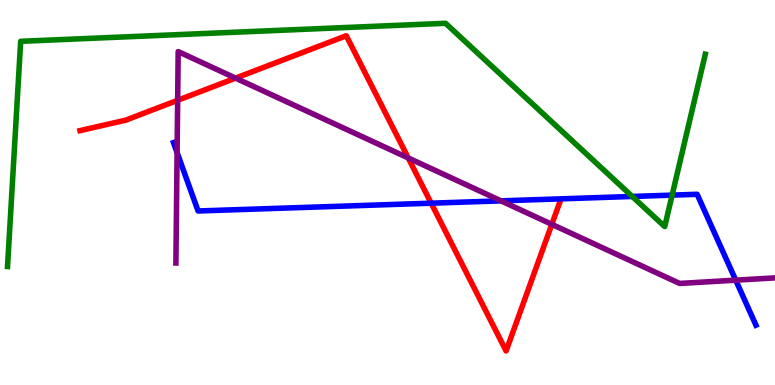[{'lines': ['blue', 'red'], 'intersections': [{'x': 5.56, 'y': 4.72}]}, {'lines': ['green', 'red'], 'intersections': []}, {'lines': ['purple', 'red'], 'intersections': [{'x': 2.29, 'y': 7.4}, {'x': 3.04, 'y': 7.97}, {'x': 5.27, 'y': 5.9}, {'x': 7.12, 'y': 4.17}]}, {'lines': ['blue', 'green'], 'intersections': [{'x': 8.16, 'y': 4.9}, {'x': 8.67, 'y': 4.93}]}, {'lines': ['blue', 'purple'], 'intersections': [{'x': 2.29, 'y': 6.04}, {'x': 6.46, 'y': 4.78}, {'x': 9.49, 'y': 2.72}]}, {'lines': ['green', 'purple'], 'intersections': []}]